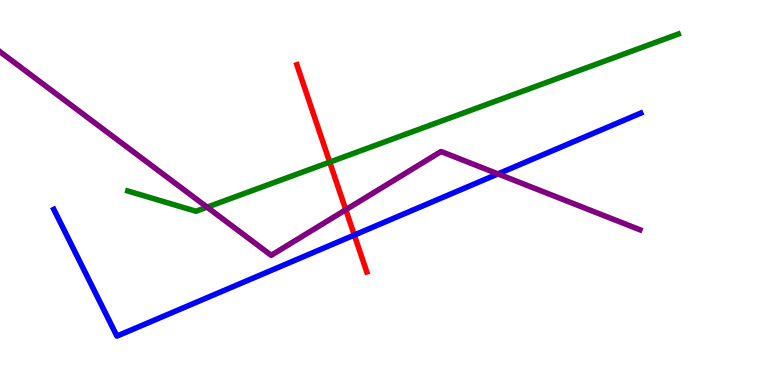[{'lines': ['blue', 'red'], 'intersections': [{'x': 4.57, 'y': 3.89}]}, {'lines': ['green', 'red'], 'intersections': [{'x': 4.25, 'y': 5.79}]}, {'lines': ['purple', 'red'], 'intersections': [{'x': 4.46, 'y': 4.55}]}, {'lines': ['blue', 'green'], 'intersections': []}, {'lines': ['blue', 'purple'], 'intersections': [{'x': 6.43, 'y': 5.48}]}, {'lines': ['green', 'purple'], 'intersections': [{'x': 2.67, 'y': 4.62}]}]